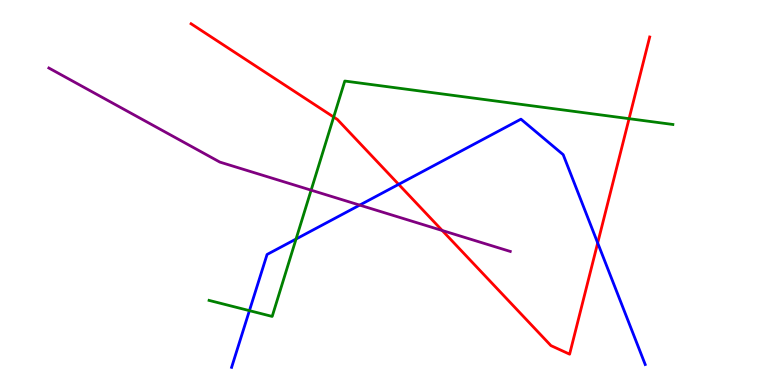[{'lines': ['blue', 'red'], 'intersections': [{'x': 5.14, 'y': 5.21}, {'x': 7.71, 'y': 3.69}]}, {'lines': ['green', 'red'], 'intersections': [{'x': 4.31, 'y': 6.96}, {'x': 8.12, 'y': 6.92}]}, {'lines': ['purple', 'red'], 'intersections': [{'x': 5.71, 'y': 4.01}]}, {'lines': ['blue', 'green'], 'intersections': [{'x': 3.22, 'y': 1.93}, {'x': 3.82, 'y': 3.79}]}, {'lines': ['blue', 'purple'], 'intersections': [{'x': 4.64, 'y': 4.67}]}, {'lines': ['green', 'purple'], 'intersections': [{'x': 4.01, 'y': 5.06}]}]